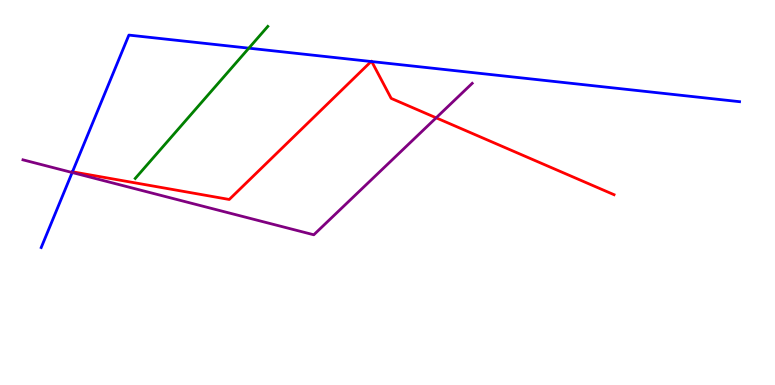[{'lines': ['blue', 'red'], 'intersections': [{'x': 0.935, 'y': 5.54}, {'x': 4.79, 'y': 8.4}, {'x': 4.8, 'y': 8.4}]}, {'lines': ['green', 'red'], 'intersections': []}, {'lines': ['purple', 'red'], 'intersections': [{'x': 5.63, 'y': 6.94}]}, {'lines': ['blue', 'green'], 'intersections': [{'x': 3.21, 'y': 8.75}]}, {'lines': ['blue', 'purple'], 'intersections': [{'x': 0.931, 'y': 5.52}]}, {'lines': ['green', 'purple'], 'intersections': []}]